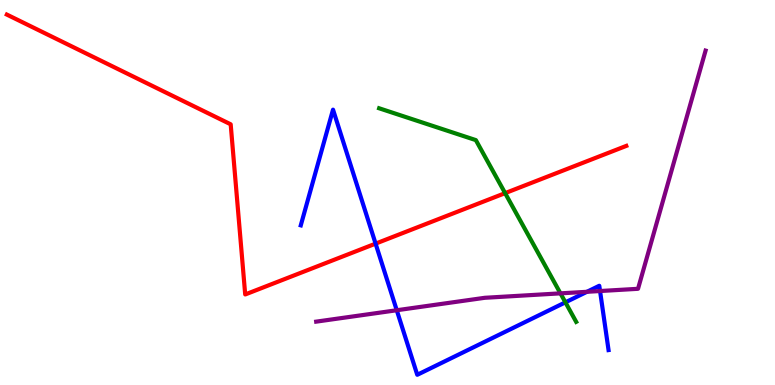[{'lines': ['blue', 'red'], 'intersections': [{'x': 4.85, 'y': 3.67}]}, {'lines': ['green', 'red'], 'intersections': [{'x': 6.52, 'y': 4.98}]}, {'lines': ['purple', 'red'], 'intersections': []}, {'lines': ['blue', 'green'], 'intersections': [{'x': 7.3, 'y': 2.15}]}, {'lines': ['blue', 'purple'], 'intersections': [{'x': 5.12, 'y': 1.94}, {'x': 7.57, 'y': 2.42}, {'x': 7.74, 'y': 2.44}]}, {'lines': ['green', 'purple'], 'intersections': [{'x': 7.23, 'y': 2.38}]}]